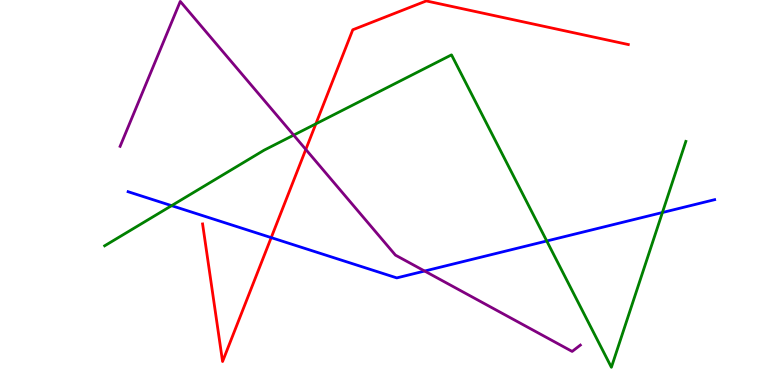[{'lines': ['blue', 'red'], 'intersections': [{'x': 3.5, 'y': 3.83}]}, {'lines': ['green', 'red'], 'intersections': [{'x': 4.08, 'y': 6.78}]}, {'lines': ['purple', 'red'], 'intersections': [{'x': 3.95, 'y': 6.12}]}, {'lines': ['blue', 'green'], 'intersections': [{'x': 2.21, 'y': 4.66}, {'x': 7.05, 'y': 3.74}, {'x': 8.55, 'y': 4.48}]}, {'lines': ['blue', 'purple'], 'intersections': [{'x': 5.48, 'y': 2.96}]}, {'lines': ['green', 'purple'], 'intersections': [{'x': 3.79, 'y': 6.49}]}]